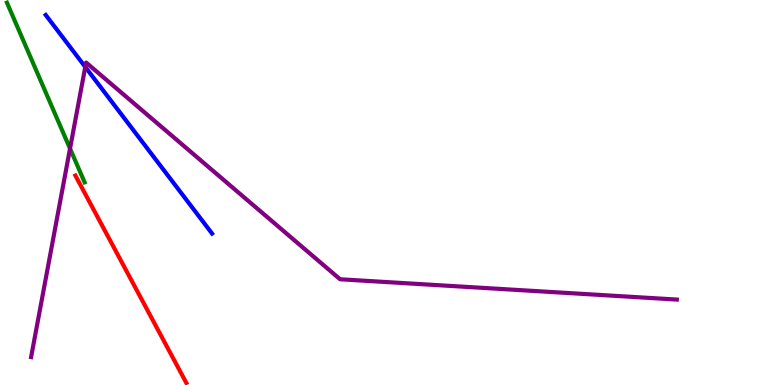[{'lines': ['blue', 'red'], 'intersections': []}, {'lines': ['green', 'red'], 'intersections': []}, {'lines': ['purple', 'red'], 'intersections': []}, {'lines': ['blue', 'green'], 'intersections': []}, {'lines': ['blue', 'purple'], 'intersections': [{'x': 1.1, 'y': 8.26}]}, {'lines': ['green', 'purple'], 'intersections': [{'x': 0.904, 'y': 6.14}]}]